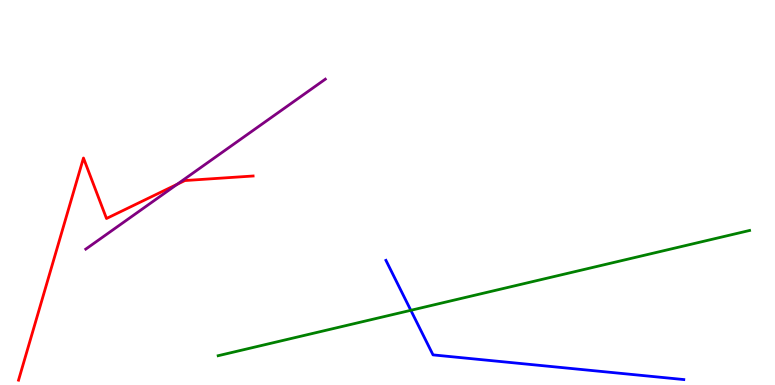[{'lines': ['blue', 'red'], 'intersections': []}, {'lines': ['green', 'red'], 'intersections': []}, {'lines': ['purple', 'red'], 'intersections': [{'x': 2.29, 'y': 5.21}]}, {'lines': ['blue', 'green'], 'intersections': [{'x': 5.3, 'y': 1.94}]}, {'lines': ['blue', 'purple'], 'intersections': []}, {'lines': ['green', 'purple'], 'intersections': []}]